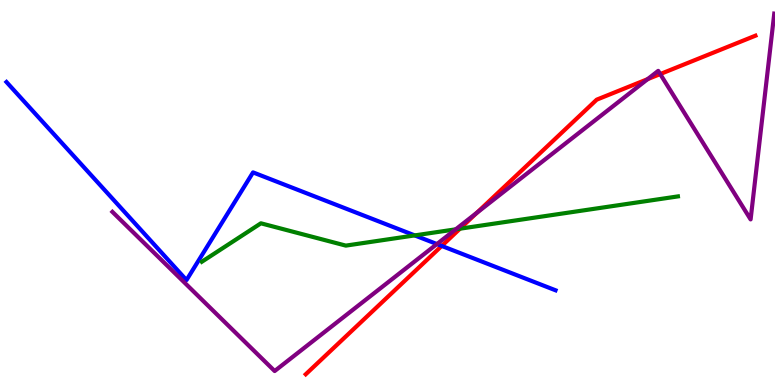[{'lines': ['blue', 'red'], 'intersections': [{'x': 5.7, 'y': 3.61}]}, {'lines': ['green', 'red'], 'intersections': [{'x': 5.94, 'y': 4.06}]}, {'lines': ['purple', 'red'], 'intersections': [{'x': 6.15, 'y': 4.47}, {'x': 8.36, 'y': 7.94}, {'x': 8.52, 'y': 8.08}]}, {'lines': ['blue', 'green'], 'intersections': [{'x': 5.35, 'y': 3.89}]}, {'lines': ['blue', 'purple'], 'intersections': [{'x': 5.64, 'y': 3.66}]}, {'lines': ['green', 'purple'], 'intersections': [{'x': 5.88, 'y': 4.04}]}]